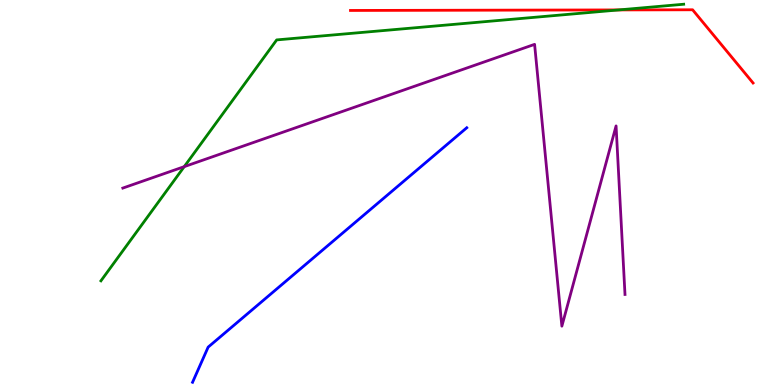[{'lines': ['blue', 'red'], 'intersections': []}, {'lines': ['green', 'red'], 'intersections': [{'x': 7.98, 'y': 9.74}]}, {'lines': ['purple', 'red'], 'intersections': []}, {'lines': ['blue', 'green'], 'intersections': []}, {'lines': ['blue', 'purple'], 'intersections': []}, {'lines': ['green', 'purple'], 'intersections': [{'x': 2.38, 'y': 5.67}]}]